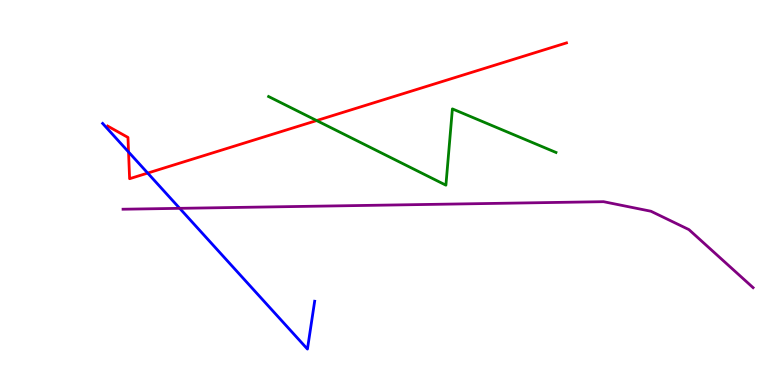[{'lines': ['blue', 'red'], 'intersections': [{'x': 1.66, 'y': 6.05}, {'x': 1.91, 'y': 5.5}]}, {'lines': ['green', 'red'], 'intersections': [{'x': 4.09, 'y': 6.87}]}, {'lines': ['purple', 'red'], 'intersections': []}, {'lines': ['blue', 'green'], 'intersections': []}, {'lines': ['blue', 'purple'], 'intersections': [{'x': 2.32, 'y': 4.59}]}, {'lines': ['green', 'purple'], 'intersections': []}]